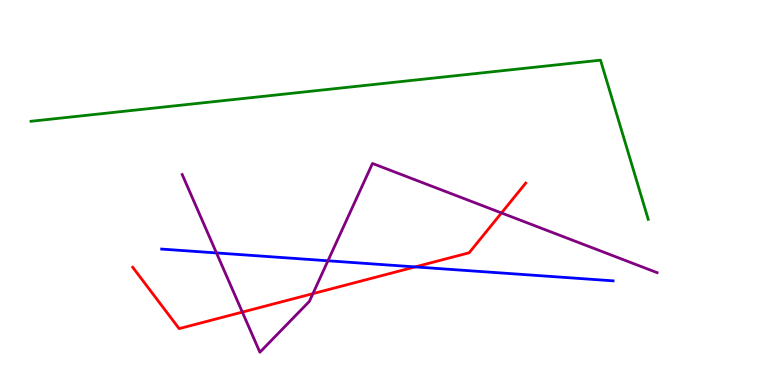[{'lines': ['blue', 'red'], 'intersections': [{'x': 5.36, 'y': 3.07}]}, {'lines': ['green', 'red'], 'intersections': []}, {'lines': ['purple', 'red'], 'intersections': [{'x': 3.13, 'y': 1.89}, {'x': 4.04, 'y': 2.37}, {'x': 6.47, 'y': 4.47}]}, {'lines': ['blue', 'green'], 'intersections': []}, {'lines': ['blue', 'purple'], 'intersections': [{'x': 2.79, 'y': 3.43}, {'x': 4.23, 'y': 3.23}]}, {'lines': ['green', 'purple'], 'intersections': []}]